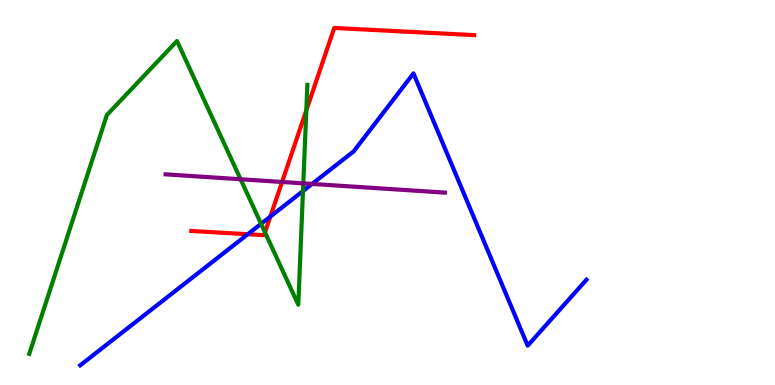[{'lines': ['blue', 'red'], 'intersections': [{'x': 3.2, 'y': 3.92}, {'x': 3.49, 'y': 4.37}]}, {'lines': ['green', 'red'], 'intersections': [{'x': 3.42, 'y': 3.97}, {'x': 3.95, 'y': 7.13}]}, {'lines': ['purple', 'red'], 'intersections': [{'x': 3.64, 'y': 5.27}]}, {'lines': ['blue', 'green'], 'intersections': [{'x': 3.37, 'y': 4.19}, {'x': 3.91, 'y': 5.04}]}, {'lines': ['blue', 'purple'], 'intersections': [{'x': 4.03, 'y': 5.22}]}, {'lines': ['green', 'purple'], 'intersections': [{'x': 3.1, 'y': 5.34}, {'x': 3.91, 'y': 5.24}]}]